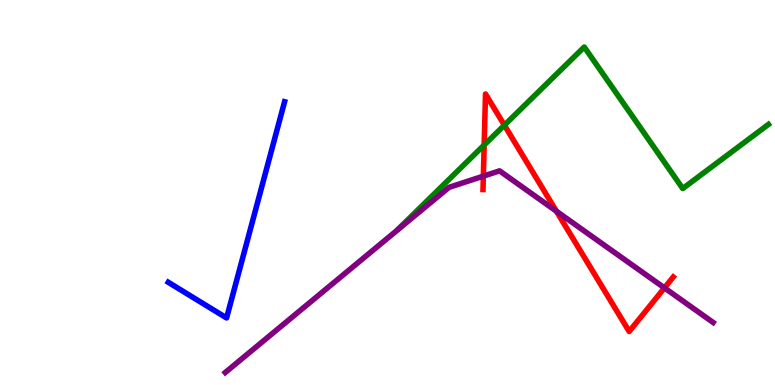[{'lines': ['blue', 'red'], 'intersections': []}, {'lines': ['green', 'red'], 'intersections': [{'x': 6.25, 'y': 6.23}, {'x': 6.51, 'y': 6.75}]}, {'lines': ['purple', 'red'], 'intersections': [{'x': 6.24, 'y': 5.43}, {'x': 7.18, 'y': 4.51}, {'x': 8.57, 'y': 2.52}]}, {'lines': ['blue', 'green'], 'intersections': []}, {'lines': ['blue', 'purple'], 'intersections': []}, {'lines': ['green', 'purple'], 'intersections': []}]